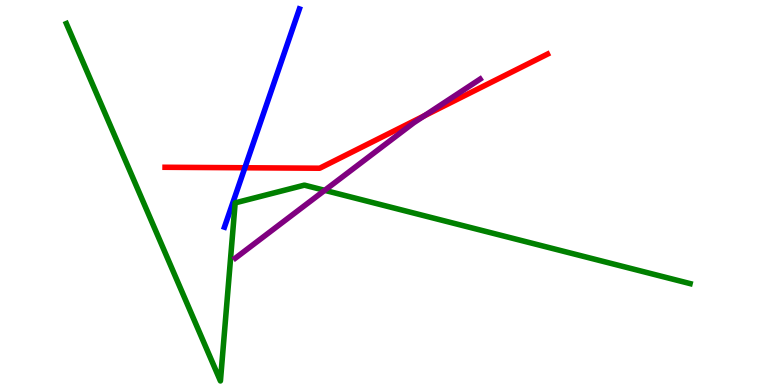[{'lines': ['blue', 'red'], 'intersections': [{'x': 3.16, 'y': 5.64}]}, {'lines': ['green', 'red'], 'intersections': []}, {'lines': ['purple', 'red'], 'intersections': [{'x': 5.47, 'y': 6.99}]}, {'lines': ['blue', 'green'], 'intersections': []}, {'lines': ['blue', 'purple'], 'intersections': []}, {'lines': ['green', 'purple'], 'intersections': [{'x': 4.19, 'y': 5.06}]}]